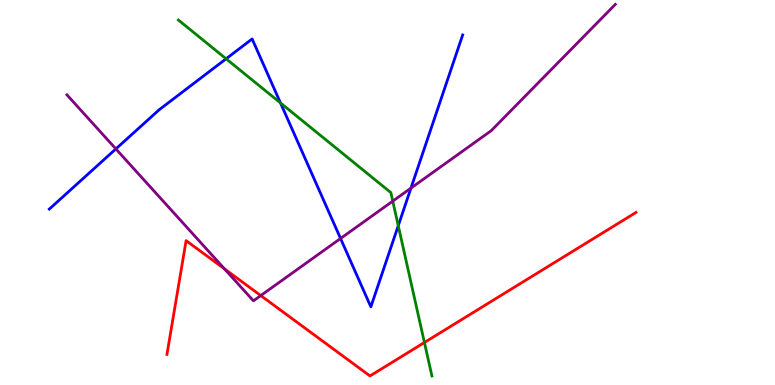[{'lines': ['blue', 'red'], 'intersections': []}, {'lines': ['green', 'red'], 'intersections': [{'x': 5.48, 'y': 1.1}]}, {'lines': ['purple', 'red'], 'intersections': [{'x': 2.9, 'y': 3.02}, {'x': 3.36, 'y': 2.32}]}, {'lines': ['blue', 'green'], 'intersections': [{'x': 2.92, 'y': 8.47}, {'x': 3.62, 'y': 7.33}, {'x': 5.14, 'y': 4.14}]}, {'lines': ['blue', 'purple'], 'intersections': [{'x': 1.5, 'y': 6.13}, {'x': 4.39, 'y': 3.81}, {'x': 5.3, 'y': 5.11}]}, {'lines': ['green', 'purple'], 'intersections': [{'x': 5.07, 'y': 4.78}]}]